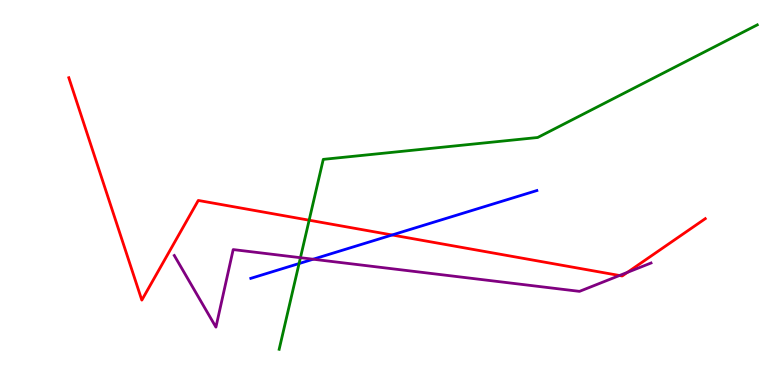[{'lines': ['blue', 'red'], 'intersections': [{'x': 5.06, 'y': 3.9}]}, {'lines': ['green', 'red'], 'intersections': [{'x': 3.99, 'y': 4.28}]}, {'lines': ['purple', 'red'], 'intersections': [{'x': 7.99, 'y': 2.84}, {'x': 8.1, 'y': 2.93}]}, {'lines': ['blue', 'green'], 'intersections': [{'x': 3.86, 'y': 3.15}]}, {'lines': ['blue', 'purple'], 'intersections': [{'x': 4.04, 'y': 3.27}]}, {'lines': ['green', 'purple'], 'intersections': [{'x': 3.88, 'y': 3.31}]}]